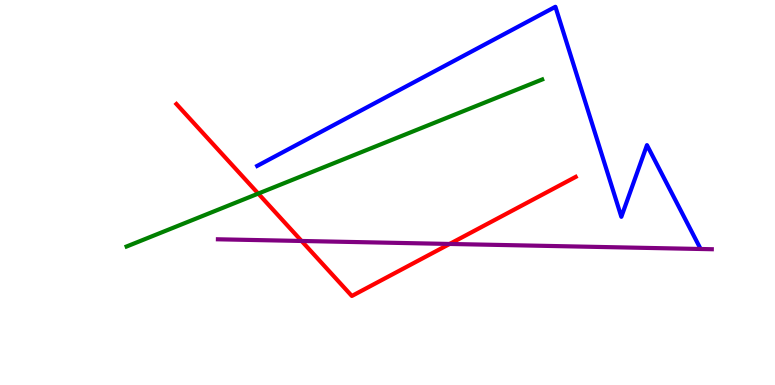[{'lines': ['blue', 'red'], 'intersections': []}, {'lines': ['green', 'red'], 'intersections': [{'x': 3.33, 'y': 4.97}]}, {'lines': ['purple', 'red'], 'intersections': [{'x': 3.89, 'y': 3.74}, {'x': 5.8, 'y': 3.66}]}, {'lines': ['blue', 'green'], 'intersections': []}, {'lines': ['blue', 'purple'], 'intersections': []}, {'lines': ['green', 'purple'], 'intersections': []}]